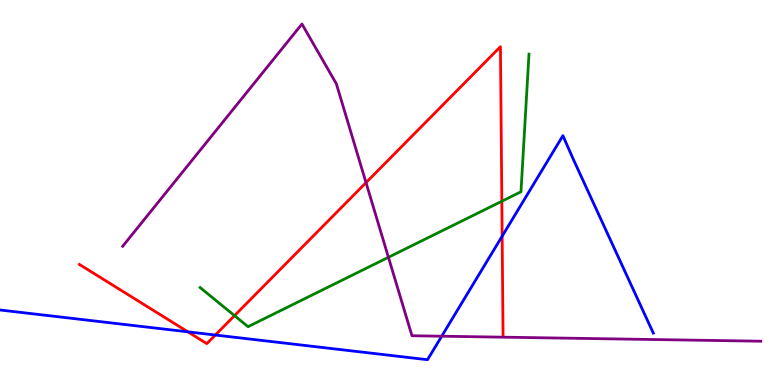[{'lines': ['blue', 'red'], 'intersections': [{'x': 2.42, 'y': 1.38}, {'x': 2.78, 'y': 1.3}, {'x': 6.48, 'y': 3.87}]}, {'lines': ['green', 'red'], 'intersections': [{'x': 3.03, 'y': 1.8}, {'x': 6.48, 'y': 4.77}]}, {'lines': ['purple', 'red'], 'intersections': [{'x': 4.72, 'y': 5.26}]}, {'lines': ['blue', 'green'], 'intersections': []}, {'lines': ['blue', 'purple'], 'intersections': [{'x': 5.7, 'y': 1.27}]}, {'lines': ['green', 'purple'], 'intersections': [{'x': 5.01, 'y': 3.32}]}]